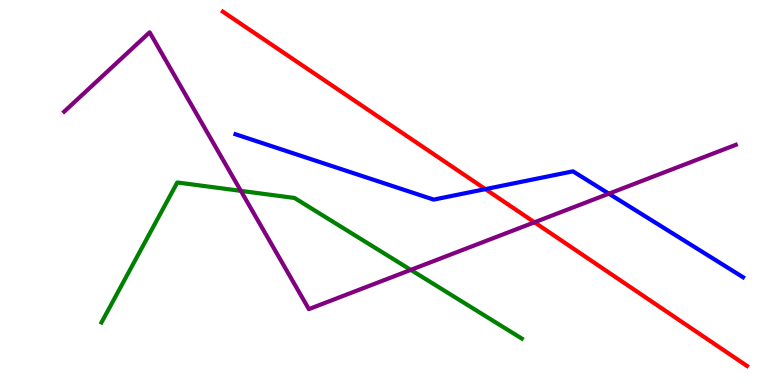[{'lines': ['blue', 'red'], 'intersections': [{'x': 6.26, 'y': 5.09}]}, {'lines': ['green', 'red'], 'intersections': []}, {'lines': ['purple', 'red'], 'intersections': [{'x': 6.9, 'y': 4.23}]}, {'lines': ['blue', 'green'], 'intersections': []}, {'lines': ['blue', 'purple'], 'intersections': [{'x': 7.86, 'y': 4.97}]}, {'lines': ['green', 'purple'], 'intersections': [{'x': 3.11, 'y': 5.04}, {'x': 5.3, 'y': 2.99}]}]